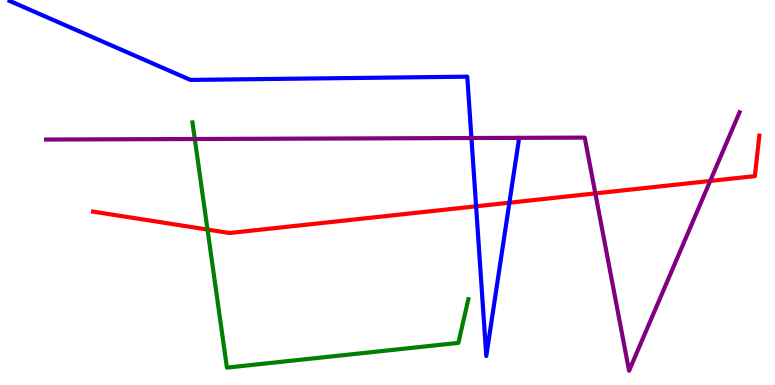[{'lines': ['blue', 'red'], 'intersections': [{'x': 6.14, 'y': 4.64}, {'x': 6.57, 'y': 4.73}]}, {'lines': ['green', 'red'], 'intersections': [{'x': 2.68, 'y': 4.04}]}, {'lines': ['purple', 'red'], 'intersections': [{'x': 7.68, 'y': 4.98}, {'x': 9.16, 'y': 5.3}]}, {'lines': ['blue', 'green'], 'intersections': []}, {'lines': ['blue', 'purple'], 'intersections': [{'x': 6.08, 'y': 6.42}]}, {'lines': ['green', 'purple'], 'intersections': [{'x': 2.51, 'y': 6.39}]}]